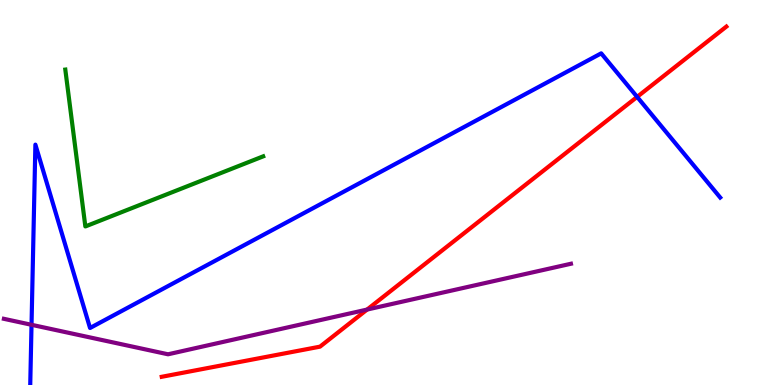[{'lines': ['blue', 'red'], 'intersections': [{'x': 8.22, 'y': 7.48}]}, {'lines': ['green', 'red'], 'intersections': []}, {'lines': ['purple', 'red'], 'intersections': [{'x': 4.74, 'y': 1.96}]}, {'lines': ['blue', 'green'], 'intersections': []}, {'lines': ['blue', 'purple'], 'intersections': [{'x': 0.407, 'y': 1.56}]}, {'lines': ['green', 'purple'], 'intersections': []}]